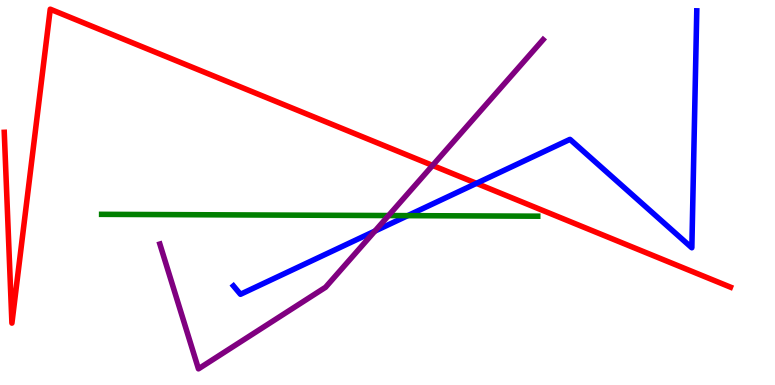[{'lines': ['blue', 'red'], 'intersections': [{'x': 6.15, 'y': 5.24}]}, {'lines': ['green', 'red'], 'intersections': []}, {'lines': ['purple', 'red'], 'intersections': [{'x': 5.58, 'y': 5.7}]}, {'lines': ['blue', 'green'], 'intersections': [{'x': 5.26, 'y': 4.4}]}, {'lines': ['blue', 'purple'], 'intersections': [{'x': 4.84, 'y': 4.0}]}, {'lines': ['green', 'purple'], 'intersections': [{'x': 5.01, 'y': 4.4}]}]